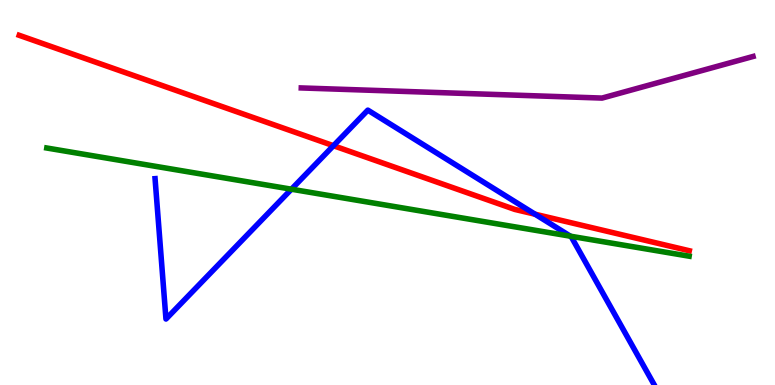[{'lines': ['blue', 'red'], 'intersections': [{'x': 4.3, 'y': 6.22}, {'x': 6.9, 'y': 4.44}]}, {'lines': ['green', 'red'], 'intersections': []}, {'lines': ['purple', 'red'], 'intersections': []}, {'lines': ['blue', 'green'], 'intersections': [{'x': 3.76, 'y': 5.09}, {'x': 7.36, 'y': 3.87}]}, {'lines': ['blue', 'purple'], 'intersections': []}, {'lines': ['green', 'purple'], 'intersections': []}]